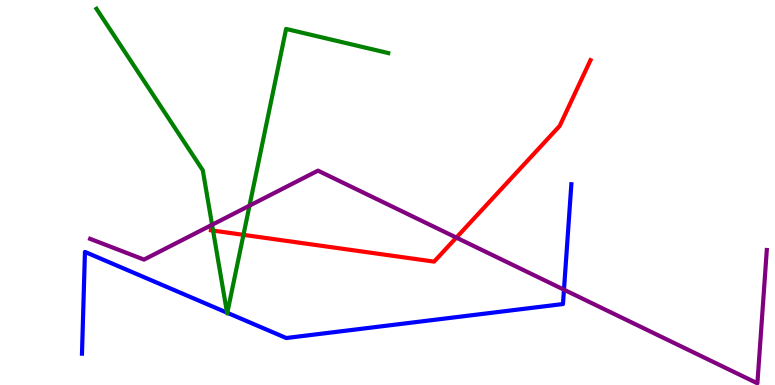[{'lines': ['blue', 'red'], 'intersections': []}, {'lines': ['green', 'red'], 'intersections': [{'x': 2.75, 'y': 4.01}, {'x': 3.14, 'y': 3.9}]}, {'lines': ['purple', 'red'], 'intersections': [{'x': 5.89, 'y': 3.83}]}, {'lines': ['blue', 'green'], 'intersections': [{'x': 2.93, 'y': 1.88}, {'x': 2.93, 'y': 1.88}]}, {'lines': ['blue', 'purple'], 'intersections': [{'x': 7.28, 'y': 2.48}]}, {'lines': ['green', 'purple'], 'intersections': [{'x': 2.74, 'y': 4.16}, {'x': 3.22, 'y': 4.66}]}]